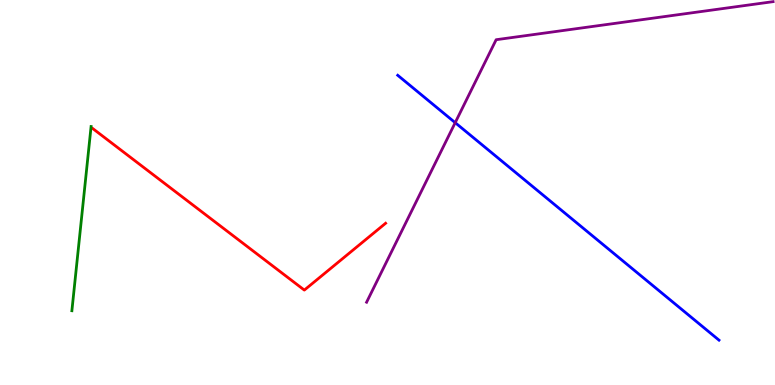[{'lines': ['blue', 'red'], 'intersections': []}, {'lines': ['green', 'red'], 'intersections': []}, {'lines': ['purple', 'red'], 'intersections': []}, {'lines': ['blue', 'green'], 'intersections': []}, {'lines': ['blue', 'purple'], 'intersections': [{'x': 5.87, 'y': 6.81}]}, {'lines': ['green', 'purple'], 'intersections': []}]